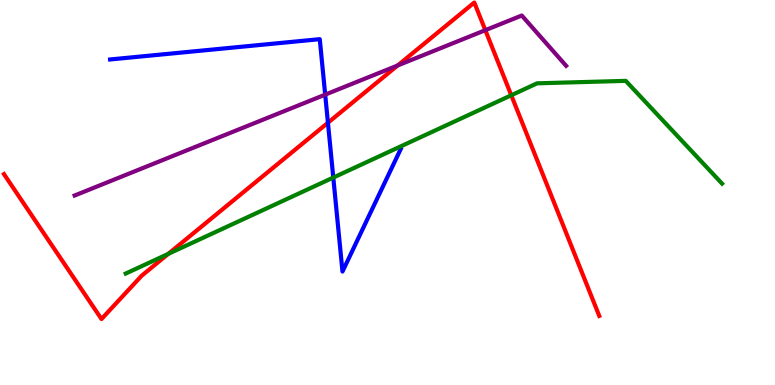[{'lines': ['blue', 'red'], 'intersections': [{'x': 4.23, 'y': 6.81}]}, {'lines': ['green', 'red'], 'intersections': [{'x': 2.17, 'y': 3.41}, {'x': 6.6, 'y': 7.53}]}, {'lines': ['purple', 'red'], 'intersections': [{'x': 5.13, 'y': 8.3}, {'x': 6.26, 'y': 9.22}]}, {'lines': ['blue', 'green'], 'intersections': [{'x': 4.3, 'y': 5.39}]}, {'lines': ['blue', 'purple'], 'intersections': [{'x': 4.2, 'y': 7.54}]}, {'lines': ['green', 'purple'], 'intersections': []}]